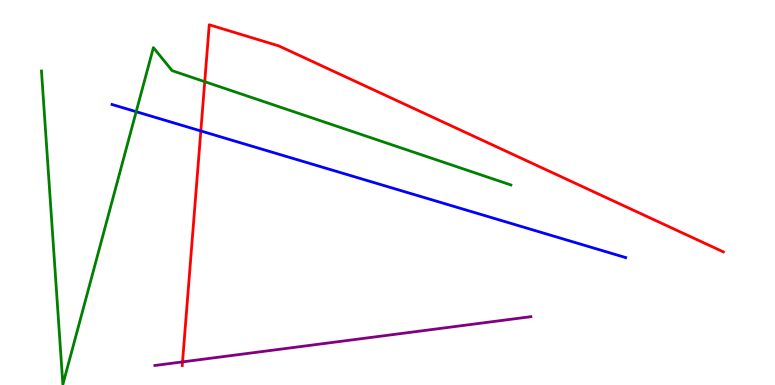[{'lines': ['blue', 'red'], 'intersections': [{'x': 2.59, 'y': 6.6}]}, {'lines': ['green', 'red'], 'intersections': [{'x': 2.64, 'y': 7.88}]}, {'lines': ['purple', 'red'], 'intersections': [{'x': 2.36, 'y': 0.6}]}, {'lines': ['blue', 'green'], 'intersections': [{'x': 1.76, 'y': 7.1}]}, {'lines': ['blue', 'purple'], 'intersections': []}, {'lines': ['green', 'purple'], 'intersections': []}]